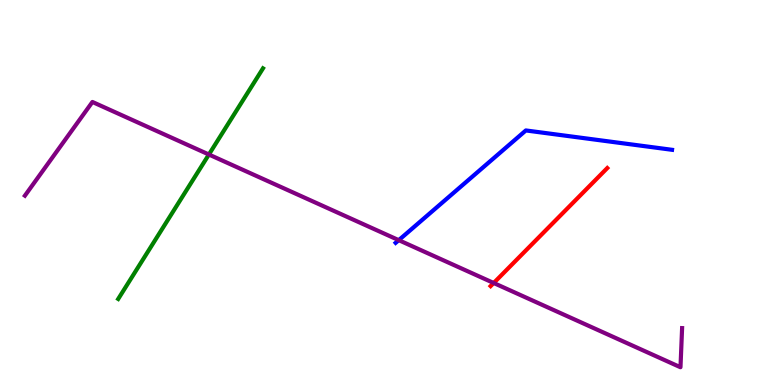[{'lines': ['blue', 'red'], 'intersections': []}, {'lines': ['green', 'red'], 'intersections': []}, {'lines': ['purple', 'red'], 'intersections': [{'x': 6.37, 'y': 2.65}]}, {'lines': ['blue', 'green'], 'intersections': []}, {'lines': ['blue', 'purple'], 'intersections': [{'x': 5.15, 'y': 3.76}]}, {'lines': ['green', 'purple'], 'intersections': [{'x': 2.7, 'y': 5.99}]}]